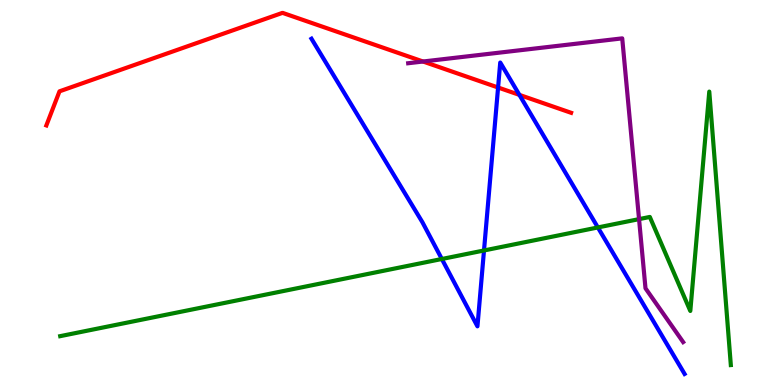[{'lines': ['blue', 'red'], 'intersections': [{'x': 6.43, 'y': 7.73}, {'x': 6.7, 'y': 7.54}]}, {'lines': ['green', 'red'], 'intersections': []}, {'lines': ['purple', 'red'], 'intersections': [{'x': 5.46, 'y': 8.4}]}, {'lines': ['blue', 'green'], 'intersections': [{'x': 5.7, 'y': 3.27}, {'x': 6.25, 'y': 3.49}, {'x': 7.71, 'y': 4.09}]}, {'lines': ['blue', 'purple'], 'intersections': []}, {'lines': ['green', 'purple'], 'intersections': [{'x': 8.25, 'y': 4.31}]}]